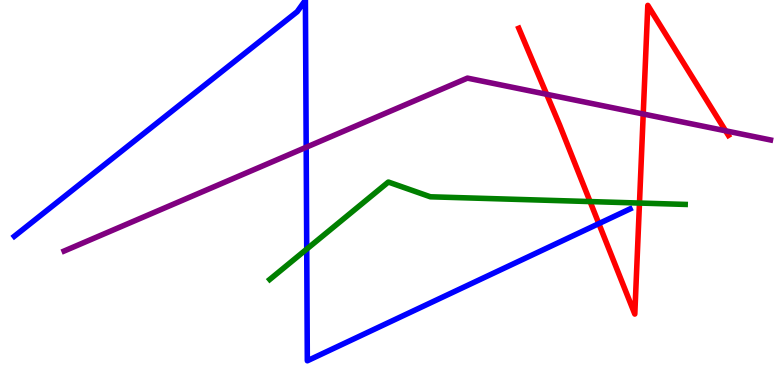[{'lines': ['blue', 'red'], 'intersections': [{'x': 7.73, 'y': 4.19}]}, {'lines': ['green', 'red'], 'intersections': [{'x': 7.61, 'y': 4.76}, {'x': 8.25, 'y': 4.73}]}, {'lines': ['purple', 'red'], 'intersections': [{'x': 7.05, 'y': 7.55}, {'x': 8.3, 'y': 7.04}, {'x': 9.36, 'y': 6.6}]}, {'lines': ['blue', 'green'], 'intersections': [{'x': 3.96, 'y': 3.53}]}, {'lines': ['blue', 'purple'], 'intersections': [{'x': 3.95, 'y': 6.18}]}, {'lines': ['green', 'purple'], 'intersections': []}]